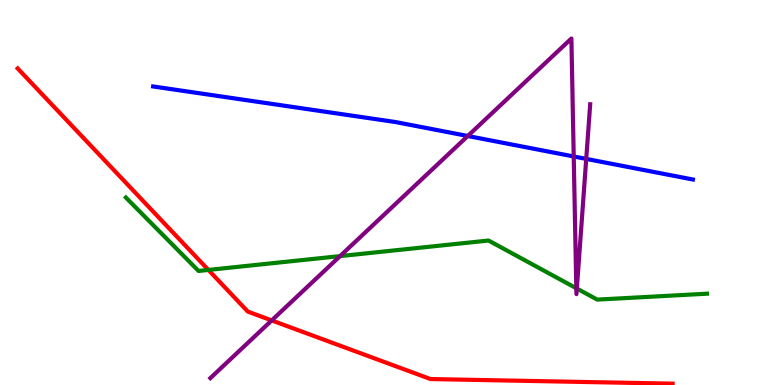[{'lines': ['blue', 'red'], 'intersections': []}, {'lines': ['green', 'red'], 'intersections': [{'x': 2.69, 'y': 2.99}]}, {'lines': ['purple', 'red'], 'intersections': [{'x': 3.51, 'y': 1.68}]}, {'lines': ['blue', 'green'], 'intersections': []}, {'lines': ['blue', 'purple'], 'intersections': [{'x': 6.04, 'y': 6.47}, {'x': 7.4, 'y': 5.94}, {'x': 7.56, 'y': 5.87}]}, {'lines': ['green', 'purple'], 'intersections': [{'x': 4.39, 'y': 3.35}, {'x': 7.44, 'y': 2.51}, {'x': 7.44, 'y': 2.51}]}]